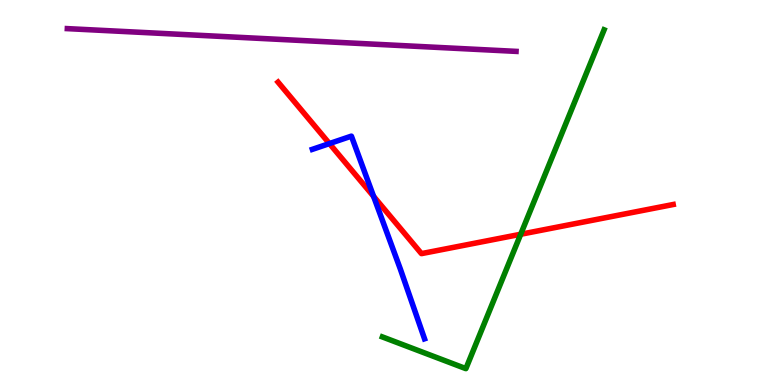[{'lines': ['blue', 'red'], 'intersections': [{'x': 4.25, 'y': 6.27}, {'x': 4.82, 'y': 4.9}]}, {'lines': ['green', 'red'], 'intersections': [{'x': 6.72, 'y': 3.92}]}, {'lines': ['purple', 'red'], 'intersections': []}, {'lines': ['blue', 'green'], 'intersections': []}, {'lines': ['blue', 'purple'], 'intersections': []}, {'lines': ['green', 'purple'], 'intersections': []}]